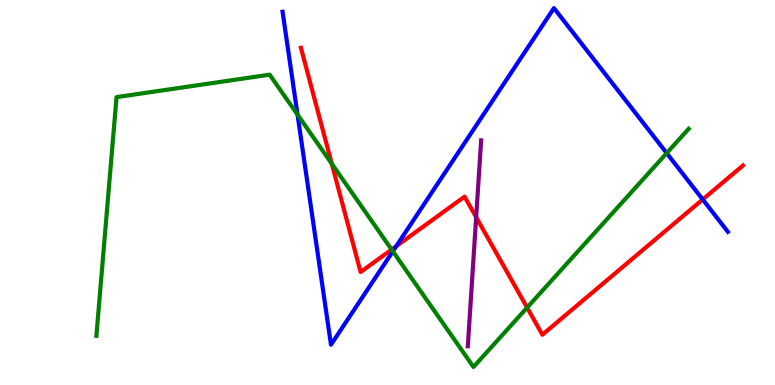[{'lines': ['blue', 'red'], 'intersections': [{'x': 5.11, 'y': 3.61}, {'x': 9.07, 'y': 4.82}]}, {'lines': ['green', 'red'], 'intersections': [{'x': 4.28, 'y': 5.75}, {'x': 5.05, 'y': 3.52}, {'x': 6.8, 'y': 2.01}]}, {'lines': ['purple', 'red'], 'intersections': [{'x': 6.14, 'y': 4.36}]}, {'lines': ['blue', 'green'], 'intersections': [{'x': 3.84, 'y': 7.02}, {'x': 5.07, 'y': 3.47}, {'x': 8.6, 'y': 6.02}]}, {'lines': ['blue', 'purple'], 'intersections': []}, {'lines': ['green', 'purple'], 'intersections': []}]